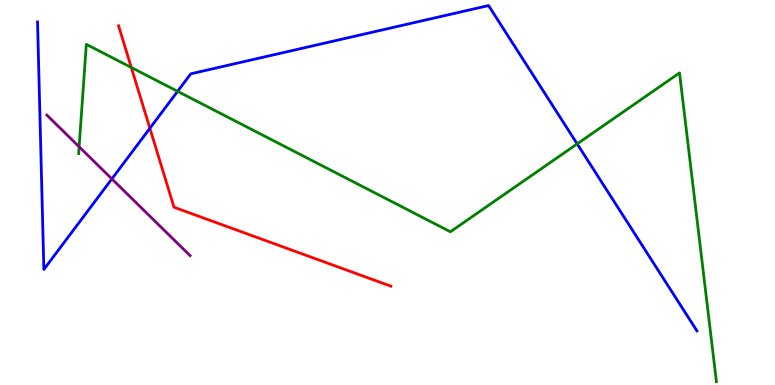[{'lines': ['blue', 'red'], 'intersections': [{'x': 1.93, 'y': 6.67}]}, {'lines': ['green', 'red'], 'intersections': [{'x': 1.69, 'y': 8.25}]}, {'lines': ['purple', 'red'], 'intersections': []}, {'lines': ['blue', 'green'], 'intersections': [{'x': 2.29, 'y': 7.63}, {'x': 7.45, 'y': 6.26}]}, {'lines': ['blue', 'purple'], 'intersections': [{'x': 1.44, 'y': 5.35}]}, {'lines': ['green', 'purple'], 'intersections': [{'x': 1.02, 'y': 6.19}]}]